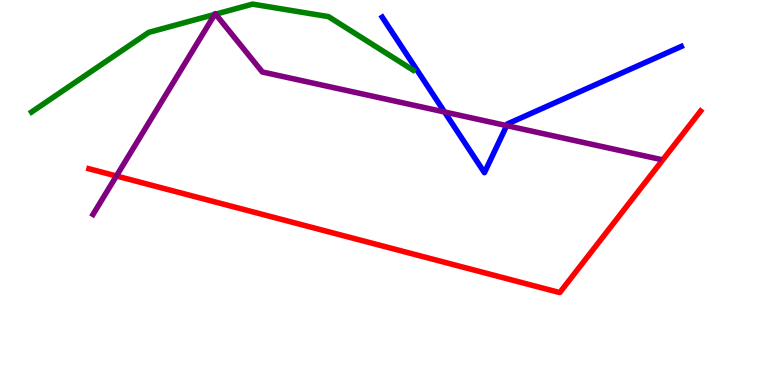[{'lines': ['blue', 'red'], 'intersections': []}, {'lines': ['green', 'red'], 'intersections': []}, {'lines': ['purple', 'red'], 'intersections': [{'x': 1.5, 'y': 5.43}]}, {'lines': ['blue', 'green'], 'intersections': []}, {'lines': ['blue', 'purple'], 'intersections': [{'x': 5.74, 'y': 7.09}, {'x': 6.54, 'y': 6.74}]}, {'lines': ['green', 'purple'], 'intersections': [{'x': 2.77, 'y': 9.63}, {'x': 2.78, 'y': 9.63}]}]